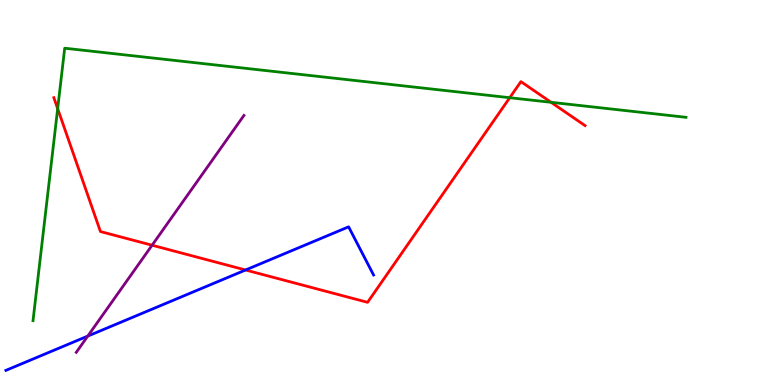[{'lines': ['blue', 'red'], 'intersections': [{'x': 3.17, 'y': 2.99}]}, {'lines': ['green', 'red'], 'intersections': [{'x': 0.744, 'y': 7.18}, {'x': 6.58, 'y': 7.46}, {'x': 7.11, 'y': 7.34}]}, {'lines': ['purple', 'red'], 'intersections': [{'x': 1.96, 'y': 3.63}]}, {'lines': ['blue', 'green'], 'intersections': []}, {'lines': ['blue', 'purple'], 'intersections': [{'x': 1.13, 'y': 1.27}]}, {'lines': ['green', 'purple'], 'intersections': []}]